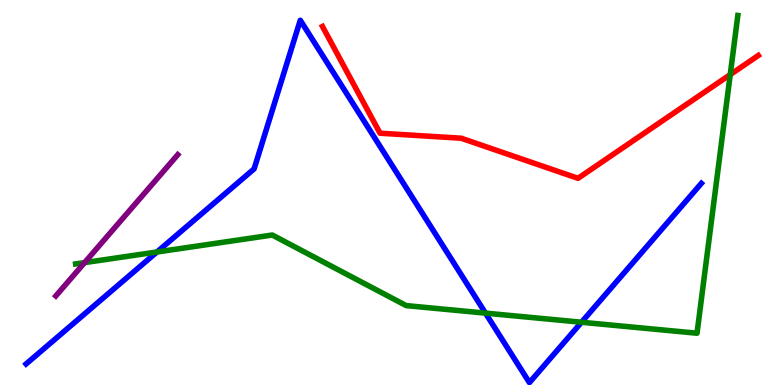[{'lines': ['blue', 'red'], 'intersections': []}, {'lines': ['green', 'red'], 'intersections': [{'x': 9.42, 'y': 8.06}]}, {'lines': ['purple', 'red'], 'intersections': []}, {'lines': ['blue', 'green'], 'intersections': [{'x': 2.03, 'y': 3.46}, {'x': 6.26, 'y': 1.87}, {'x': 7.5, 'y': 1.63}]}, {'lines': ['blue', 'purple'], 'intersections': []}, {'lines': ['green', 'purple'], 'intersections': [{'x': 1.09, 'y': 3.18}]}]